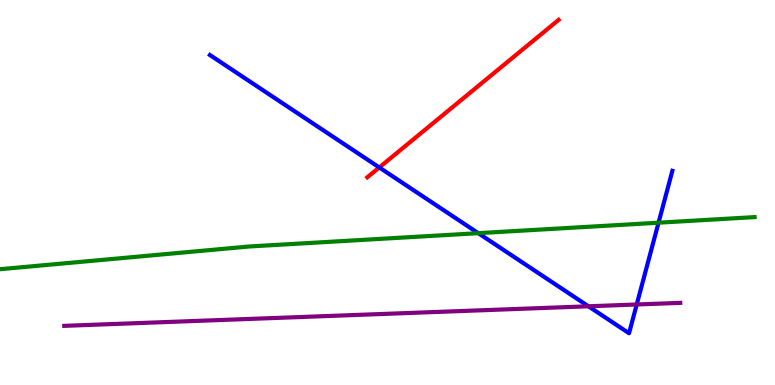[{'lines': ['blue', 'red'], 'intersections': [{'x': 4.89, 'y': 5.65}]}, {'lines': ['green', 'red'], 'intersections': []}, {'lines': ['purple', 'red'], 'intersections': []}, {'lines': ['blue', 'green'], 'intersections': [{'x': 6.17, 'y': 3.94}, {'x': 8.5, 'y': 4.22}]}, {'lines': ['blue', 'purple'], 'intersections': [{'x': 7.59, 'y': 2.04}, {'x': 8.22, 'y': 2.09}]}, {'lines': ['green', 'purple'], 'intersections': []}]